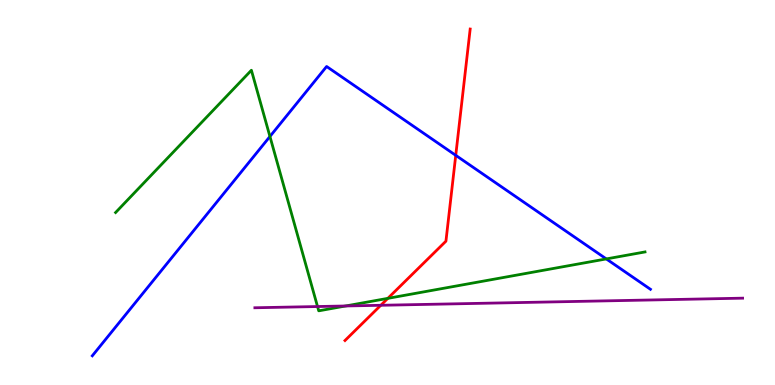[{'lines': ['blue', 'red'], 'intersections': [{'x': 5.88, 'y': 5.97}]}, {'lines': ['green', 'red'], 'intersections': [{'x': 5.0, 'y': 2.25}]}, {'lines': ['purple', 'red'], 'intersections': [{'x': 4.91, 'y': 2.07}]}, {'lines': ['blue', 'green'], 'intersections': [{'x': 3.48, 'y': 6.46}, {'x': 7.82, 'y': 3.27}]}, {'lines': ['blue', 'purple'], 'intersections': []}, {'lines': ['green', 'purple'], 'intersections': [{'x': 4.1, 'y': 2.04}, {'x': 4.46, 'y': 2.05}]}]